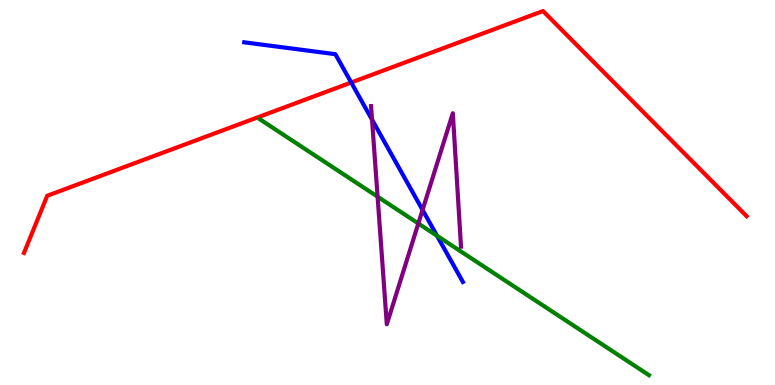[{'lines': ['blue', 'red'], 'intersections': [{'x': 4.53, 'y': 7.86}]}, {'lines': ['green', 'red'], 'intersections': []}, {'lines': ['purple', 'red'], 'intersections': []}, {'lines': ['blue', 'green'], 'intersections': [{'x': 5.64, 'y': 3.88}]}, {'lines': ['blue', 'purple'], 'intersections': [{'x': 4.8, 'y': 6.89}, {'x': 5.45, 'y': 4.55}]}, {'lines': ['green', 'purple'], 'intersections': [{'x': 4.87, 'y': 4.89}, {'x': 5.4, 'y': 4.2}]}]